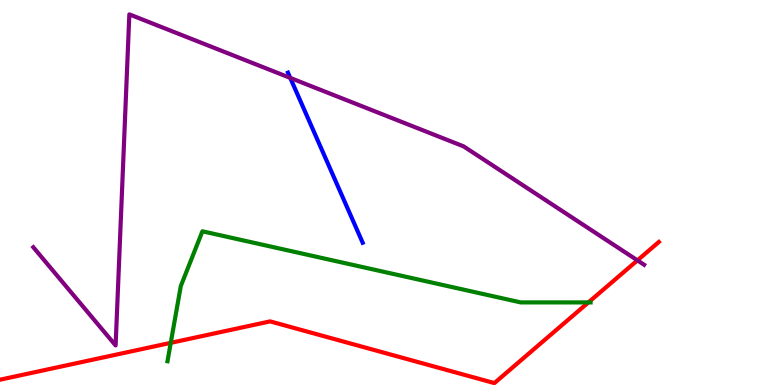[{'lines': ['blue', 'red'], 'intersections': []}, {'lines': ['green', 'red'], 'intersections': [{'x': 2.2, 'y': 1.09}, {'x': 7.59, 'y': 2.15}]}, {'lines': ['purple', 'red'], 'intersections': [{'x': 8.22, 'y': 3.24}]}, {'lines': ['blue', 'green'], 'intersections': []}, {'lines': ['blue', 'purple'], 'intersections': [{'x': 3.75, 'y': 7.98}]}, {'lines': ['green', 'purple'], 'intersections': []}]